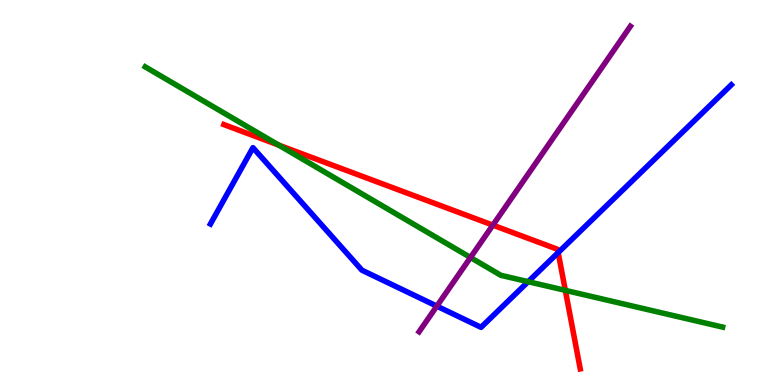[{'lines': ['blue', 'red'], 'intersections': [{'x': 7.2, 'y': 3.44}]}, {'lines': ['green', 'red'], 'intersections': [{'x': 3.6, 'y': 6.23}, {'x': 7.29, 'y': 2.46}]}, {'lines': ['purple', 'red'], 'intersections': [{'x': 6.36, 'y': 4.15}]}, {'lines': ['blue', 'green'], 'intersections': [{'x': 6.81, 'y': 2.68}]}, {'lines': ['blue', 'purple'], 'intersections': [{'x': 5.64, 'y': 2.05}]}, {'lines': ['green', 'purple'], 'intersections': [{'x': 6.07, 'y': 3.31}]}]